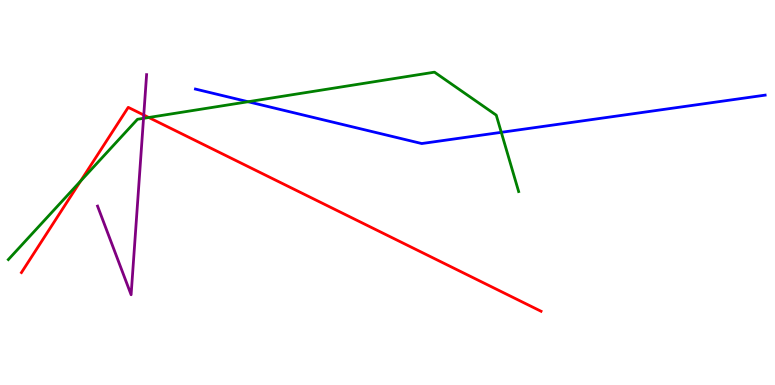[{'lines': ['blue', 'red'], 'intersections': []}, {'lines': ['green', 'red'], 'intersections': [{'x': 1.04, 'y': 5.3}, {'x': 1.92, 'y': 6.95}]}, {'lines': ['purple', 'red'], 'intersections': [{'x': 1.85, 'y': 7.01}]}, {'lines': ['blue', 'green'], 'intersections': [{'x': 3.2, 'y': 7.36}, {'x': 6.47, 'y': 6.56}]}, {'lines': ['blue', 'purple'], 'intersections': []}, {'lines': ['green', 'purple'], 'intersections': [{'x': 1.85, 'y': 6.93}]}]